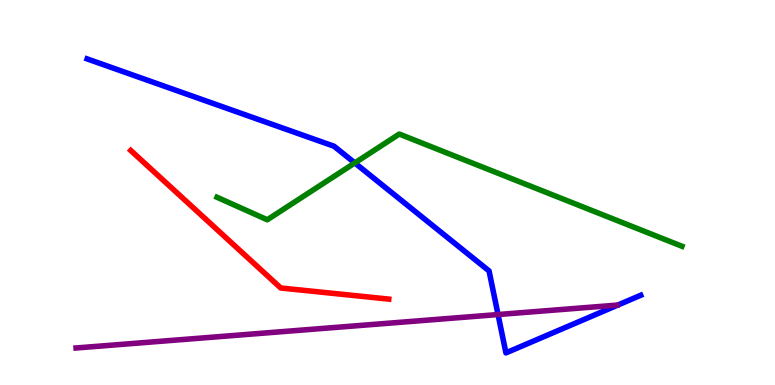[{'lines': ['blue', 'red'], 'intersections': []}, {'lines': ['green', 'red'], 'intersections': []}, {'lines': ['purple', 'red'], 'intersections': []}, {'lines': ['blue', 'green'], 'intersections': [{'x': 4.58, 'y': 5.77}]}, {'lines': ['blue', 'purple'], 'intersections': [{'x': 6.43, 'y': 1.83}]}, {'lines': ['green', 'purple'], 'intersections': []}]